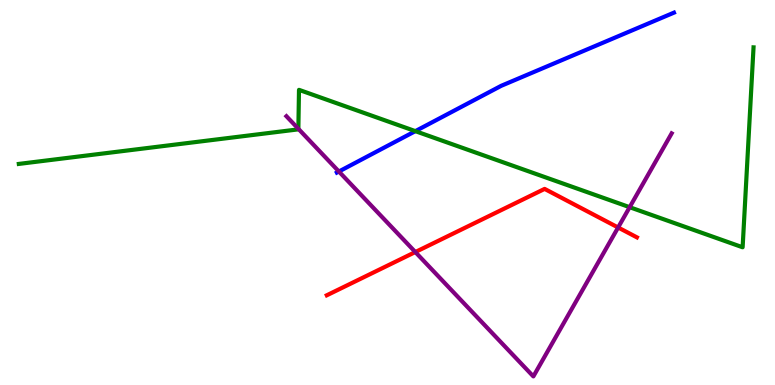[{'lines': ['blue', 'red'], 'intersections': []}, {'lines': ['green', 'red'], 'intersections': []}, {'lines': ['purple', 'red'], 'intersections': [{'x': 5.36, 'y': 3.45}, {'x': 7.98, 'y': 4.09}]}, {'lines': ['blue', 'green'], 'intersections': [{'x': 5.36, 'y': 6.59}]}, {'lines': ['blue', 'purple'], 'intersections': [{'x': 4.37, 'y': 5.55}]}, {'lines': ['green', 'purple'], 'intersections': [{'x': 3.85, 'y': 6.65}, {'x': 8.12, 'y': 4.62}]}]